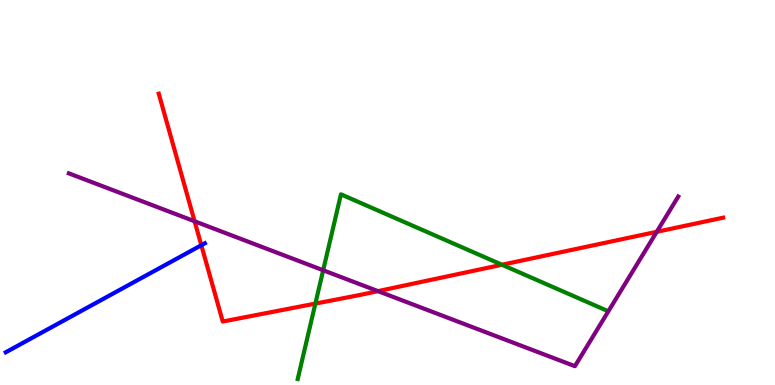[{'lines': ['blue', 'red'], 'intersections': [{'x': 2.6, 'y': 3.63}]}, {'lines': ['green', 'red'], 'intersections': [{'x': 4.07, 'y': 2.11}, {'x': 6.48, 'y': 3.12}]}, {'lines': ['purple', 'red'], 'intersections': [{'x': 2.51, 'y': 4.25}, {'x': 4.88, 'y': 2.44}, {'x': 8.47, 'y': 3.98}]}, {'lines': ['blue', 'green'], 'intersections': []}, {'lines': ['blue', 'purple'], 'intersections': []}, {'lines': ['green', 'purple'], 'intersections': [{'x': 4.17, 'y': 2.98}]}]